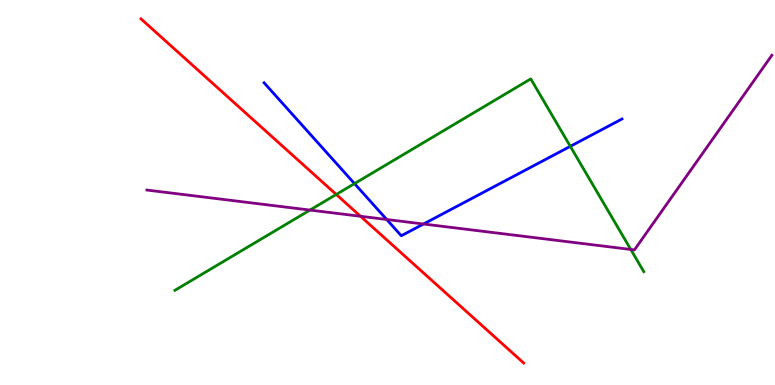[{'lines': ['blue', 'red'], 'intersections': []}, {'lines': ['green', 'red'], 'intersections': [{'x': 4.34, 'y': 4.95}]}, {'lines': ['purple', 'red'], 'intersections': [{'x': 4.65, 'y': 4.38}]}, {'lines': ['blue', 'green'], 'intersections': [{'x': 4.57, 'y': 5.23}, {'x': 7.36, 'y': 6.2}]}, {'lines': ['blue', 'purple'], 'intersections': [{'x': 4.99, 'y': 4.3}, {'x': 5.46, 'y': 4.18}]}, {'lines': ['green', 'purple'], 'intersections': [{'x': 4.0, 'y': 4.54}, {'x': 8.14, 'y': 3.52}]}]